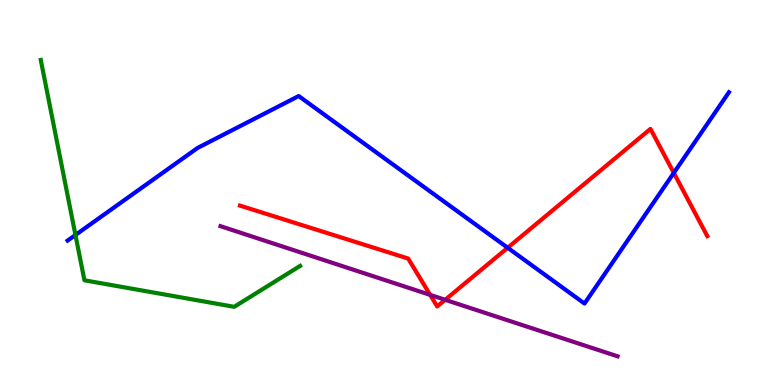[{'lines': ['blue', 'red'], 'intersections': [{'x': 6.55, 'y': 3.56}, {'x': 8.69, 'y': 5.51}]}, {'lines': ['green', 'red'], 'intersections': []}, {'lines': ['purple', 'red'], 'intersections': [{'x': 5.55, 'y': 2.34}, {'x': 5.74, 'y': 2.21}]}, {'lines': ['blue', 'green'], 'intersections': [{'x': 0.974, 'y': 3.9}]}, {'lines': ['blue', 'purple'], 'intersections': []}, {'lines': ['green', 'purple'], 'intersections': []}]